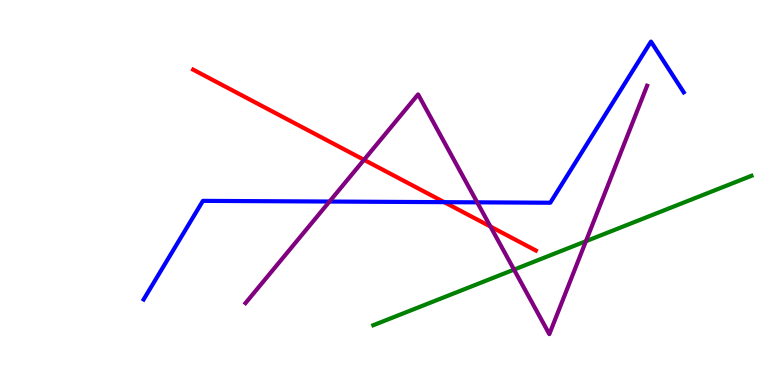[{'lines': ['blue', 'red'], 'intersections': [{'x': 5.73, 'y': 4.75}]}, {'lines': ['green', 'red'], 'intersections': []}, {'lines': ['purple', 'red'], 'intersections': [{'x': 4.7, 'y': 5.85}, {'x': 6.33, 'y': 4.12}]}, {'lines': ['blue', 'green'], 'intersections': []}, {'lines': ['blue', 'purple'], 'intersections': [{'x': 4.25, 'y': 4.77}, {'x': 6.16, 'y': 4.74}]}, {'lines': ['green', 'purple'], 'intersections': [{'x': 6.63, 'y': 3.0}, {'x': 7.56, 'y': 3.73}]}]